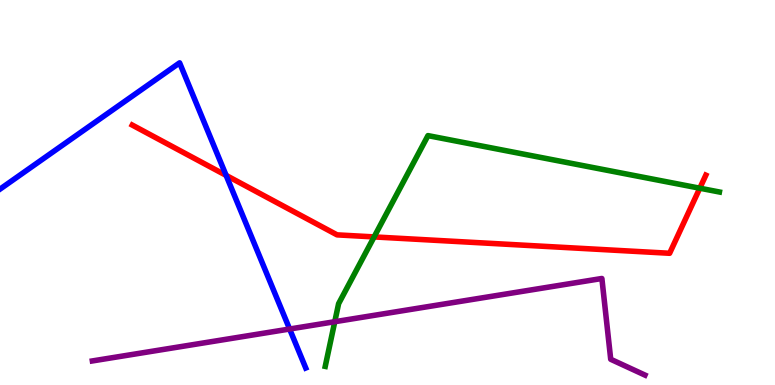[{'lines': ['blue', 'red'], 'intersections': [{'x': 2.92, 'y': 5.44}]}, {'lines': ['green', 'red'], 'intersections': [{'x': 4.83, 'y': 3.85}, {'x': 9.03, 'y': 5.11}]}, {'lines': ['purple', 'red'], 'intersections': []}, {'lines': ['blue', 'green'], 'intersections': []}, {'lines': ['blue', 'purple'], 'intersections': [{'x': 3.74, 'y': 1.45}]}, {'lines': ['green', 'purple'], 'intersections': [{'x': 4.32, 'y': 1.64}]}]